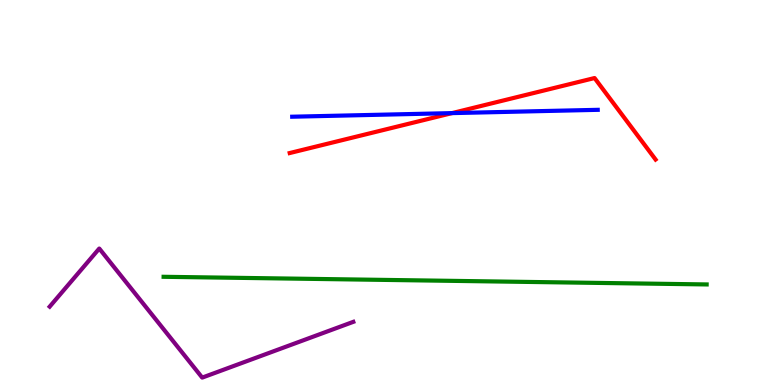[{'lines': ['blue', 'red'], 'intersections': [{'x': 5.83, 'y': 7.06}]}, {'lines': ['green', 'red'], 'intersections': []}, {'lines': ['purple', 'red'], 'intersections': []}, {'lines': ['blue', 'green'], 'intersections': []}, {'lines': ['blue', 'purple'], 'intersections': []}, {'lines': ['green', 'purple'], 'intersections': []}]